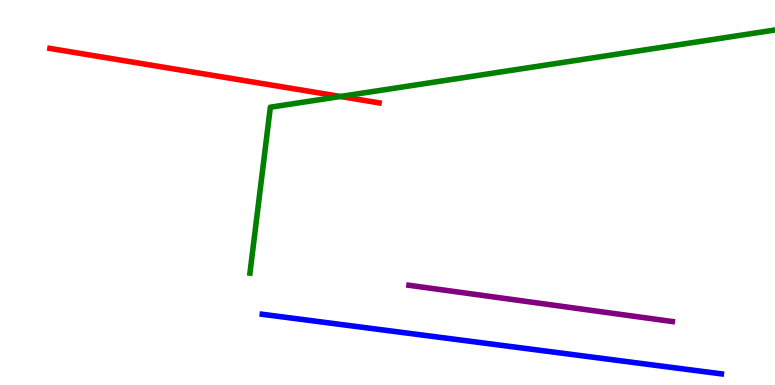[{'lines': ['blue', 'red'], 'intersections': []}, {'lines': ['green', 'red'], 'intersections': [{'x': 4.39, 'y': 7.49}]}, {'lines': ['purple', 'red'], 'intersections': []}, {'lines': ['blue', 'green'], 'intersections': []}, {'lines': ['blue', 'purple'], 'intersections': []}, {'lines': ['green', 'purple'], 'intersections': []}]